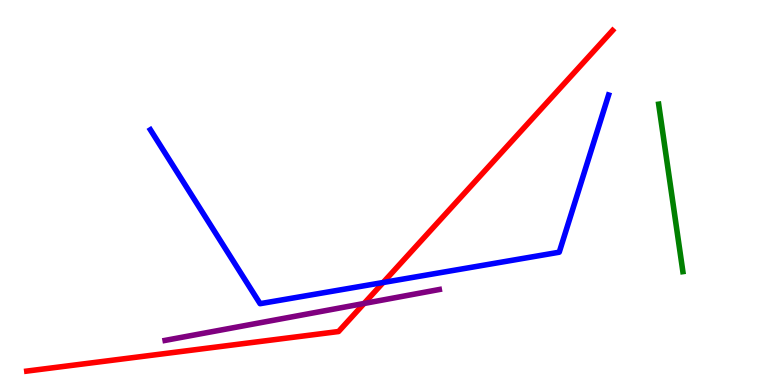[{'lines': ['blue', 'red'], 'intersections': [{'x': 4.94, 'y': 2.66}]}, {'lines': ['green', 'red'], 'intersections': []}, {'lines': ['purple', 'red'], 'intersections': [{'x': 4.7, 'y': 2.12}]}, {'lines': ['blue', 'green'], 'intersections': []}, {'lines': ['blue', 'purple'], 'intersections': []}, {'lines': ['green', 'purple'], 'intersections': []}]